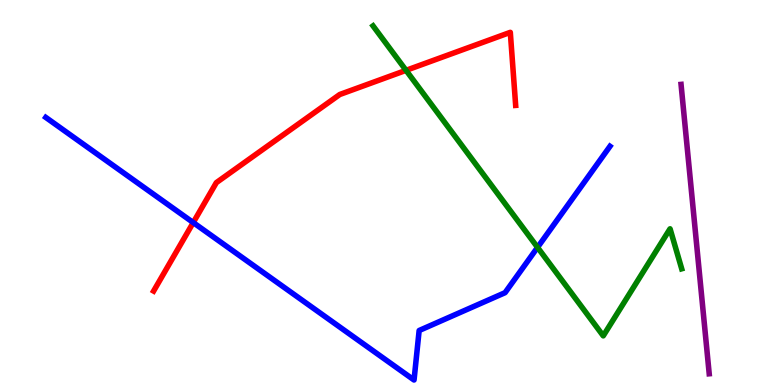[{'lines': ['blue', 'red'], 'intersections': [{'x': 2.49, 'y': 4.22}]}, {'lines': ['green', 'red'], 'intersections': [{'x': 5.24, 'y': 8.17}]}, {'lines': ['purple', 'red'], 'intersections': []}, {'lines': ['blue', 'green'], 'intersections': [{'x': 6.94, 'y': 3.57}]}, {'lines': ['blue', 'purple'], 'intersections': []}, {'lines': ['green', 'purple'], 'intersections': []}]